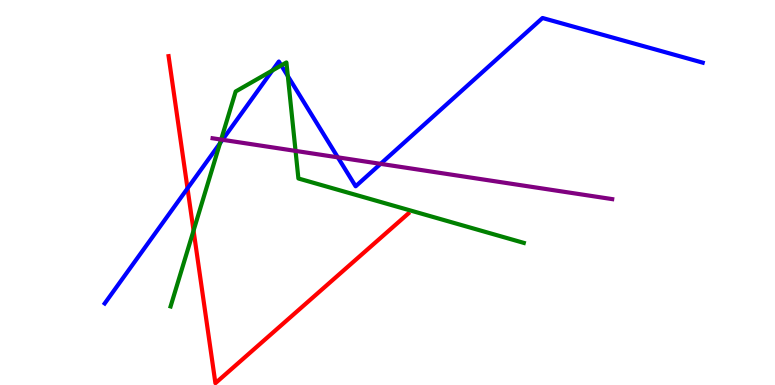[{'lines': ['blue', 'red'], 'intersections': [{'x': 2.42, 'y': 5.11}]}, {'lines': ['green', 'red'], 'intersections': [{'x': 2.5, 'y': 4.01}]}, {'lines': ['purple', 'red'], 'intersections': []}, {'lines': ['blue', 'green'], 'intersections': [{'x': 2.84, 'y': 6.28}, {'x': 3.51, 'y': 8.17}, {'x': 3.63, 'y': 8.3}, {'x': 3.71, 'y': 8.02}]}, {'lines': ['blue', 'purple'], 'intersections': [{'x': 2.87, 'y': 6.37}, {'x': 4.36, 'y': 5.91}, {'x': 4.91, 'y': 5.74}]}, {'lines': ['green', 'purple'], 'intersections': [{'x': 2.85, 'y': 6.37}, {'x': 3.81, 'y': 6.08}]}]